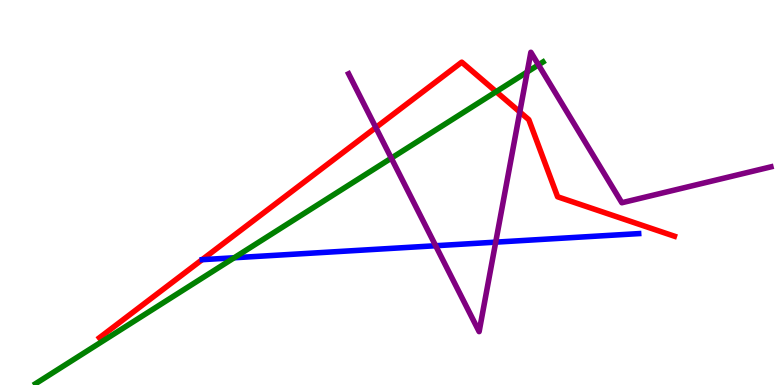[{'lines': ['blue', 'red'], 'intersections': []}, {'lines': ['green', 'red'], 'intersections': [{'x': 6.4, 'y': 7.62}]}, {'lines': ['purple', 'red'], 'intersections': [{'x': 4.85, 'y': 6.69}, {'x': 6.71, 'y': 7.09}]}, {'lines': ['blue', 'green'], 'intersections': [{'x': 3.02, 'y': 3.3}]}, {'lines': ['blue', 'purple'], 'intersections': [{'x': 5.62, 'y': 3.62}, {'x': 6.4, 'y': 3.71}]}, {'lines': ['green', 'purple'], 'intersections': [{'x': 5.05, 'y': 5.89}, {'x': 6.8, 'y': 8.13}, {'x': 6.95, 'y': 8.32}]}]